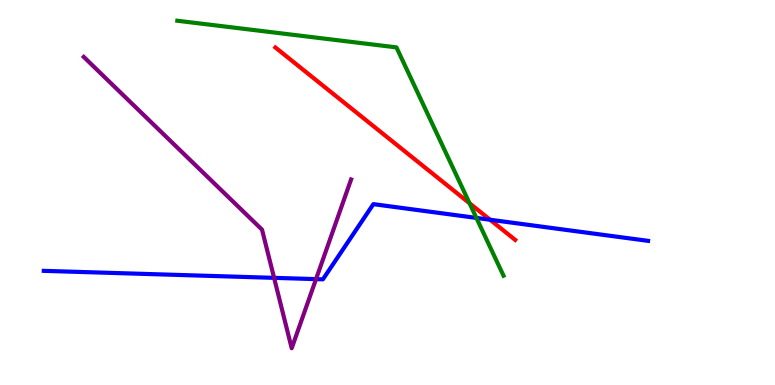[{'lines': ['blue', 'red'], 'intersections': [{'x': 6.32, 'y': 4.29}]}, {'lines': ['green', 'red'], 'intersections': [{'x': 6.06, 'y': 4.72}]}, {'lines': ['purple', 'red'], 'intersections': []}, {'lines': ['blue', 'green'], 'intersections': [{'x': 6.15, 'y': 4.34}]}, {'lines': ['blue', 'purple'], 'intersections': [{'x': 3.54, 'y': 2.78}, {'x': 4.08, 'y': 2.75}]}, {'lines': ['green', 'purple'], 'intersections': []}]